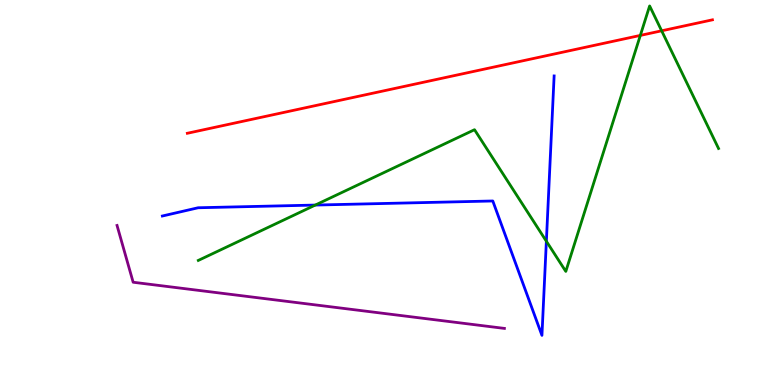[{'lines': ['blue', 'red'], 'intersections': []}, {'lines': ['green', 'red'], 'intersections': [{'x': 8.26, 'y': 9.08}, {'x': 8.54, 'y': 9.2}]}, {'lines': ['purple', 'red'], 'intersections': []}, {'lines': ['blue', 'green'], 'intersections': [{'x': 4.07, 'y': 4.67}, {'x': 7.05, 'y': 3.73}]}, {'lines': ['blue', 'purple'], 'intersections': []}, {'lines': ['green', 'purple'], 'intersections': []}]